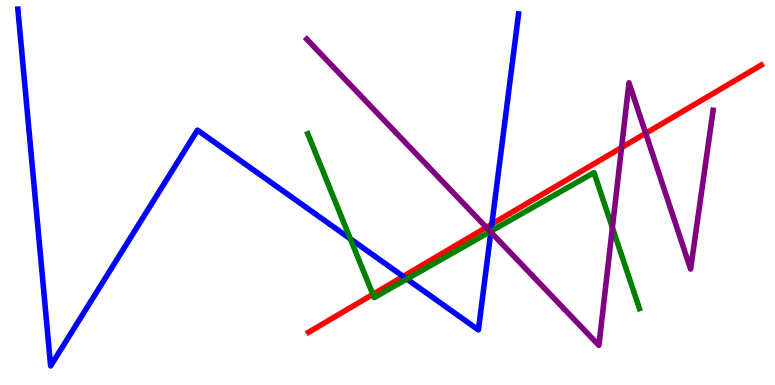[{'lines': ['blue', 'red'], 'intersections': [{'x': 5.2, 'y': 2.82}, {'x': 6.35, 'y': 4.18}]}, {'lines': ['green', 'red'], 'intersections': [{'x': 4.81, 'y': 2.35}]}, {'lines': ['purple', 'red'], 'intersections': [{'x': 6.28, 'y': 4.09}, {'x': 8.02, 'y': 6.17}, {'x': 8.33, 'y': 6.54}]}, {'lines': ['blue', 'green'], 'intersections': [{'x': 4.52, 'y': 3.8}, {'x': 5.25, 'y': 2.75}, {'x': 6.33, 'y': 4.0}]}, {'lines': ['blue', 'purple'], 'intersections': [{'x': 6.33, 'y': 3.97}]}, {'lines': ['green', 'purple'], 'intersections': [{'x': 6.33, 'y': 3.99}, {'x': 7.9, 'y': 4.09}]}]